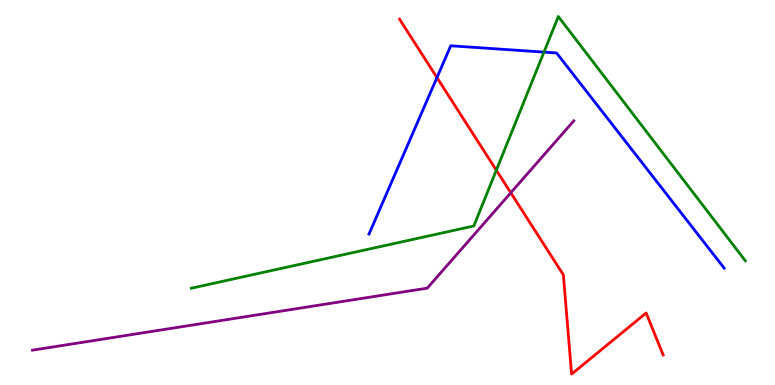[{'lines': ['blue', 'red'], 'intersections': [{'x': 5.64, 'y': 7.98}]}, {'lines': ['green', 'red'], 'intersections': [{'x': 6.4, 'y': 5.58}]}, {'lines': ['purple', 'red'], 'intersections': [{'x': 6.59, 'y': 4.99}]}, {'lines': ['blue', 'green'], 'intersections': [{'x': 7.02, 'y': 8.65}]}, {'lines': ['blue', 'purple'], 'intersections': []}, {'lines': ['green', 'purple'], 'intersections': []}]